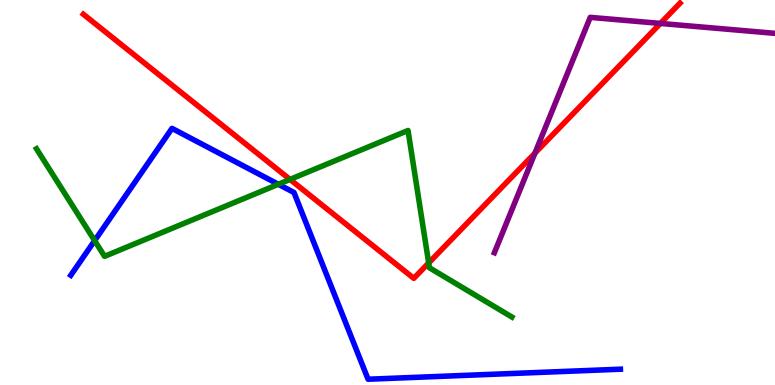[{'lines': ['blue', 'red'], 'intersections': []}, {'lines': ['green', 'red'], 'intersections': [{'x': 3.74, 'y': 5.34}, {'x': 5.53, 'y': 3.17}]}, {'lines': ['purple', 'red'], 'intersections': [{'x': 6.9, 'y': 6.02}, {'x': 8.52, 'y': 9.39}]}, {'lines': ['blue', 'green'], 'intersections': [{'x': 1.22, 'y': 3.75}, {'x': 3.59, 'y': 5.21}]}, {'lines': ['blue', 'purple'], 'intersections': []}, {'lines': ['green', 'purple'], 'intersections': []}]